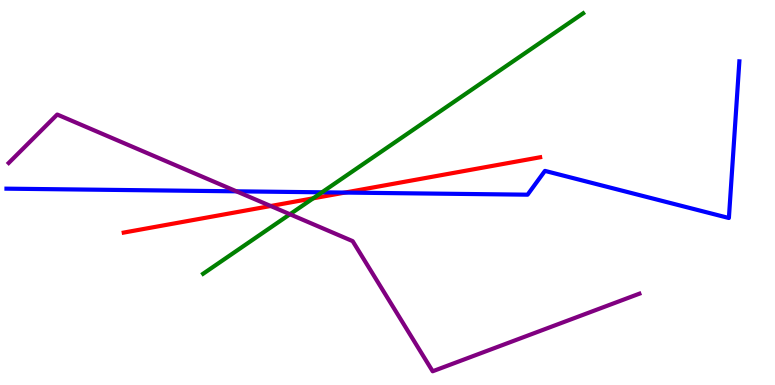[{'lines': ['blue', 'red'], 'intersections': [{'x': 4.45, 'y': 5.0}]}, {'lines': ['green', 'red'], 'intersections': [{'x': 4.04, 'y': 4.85}]}, {'lines': ['purple', 'red'], 'intersections': [{'x': 3.49, 'y': 4.65}]}, {'lines': ['blue', 'green'], 'intersections': [{'x': 4.15, 'y': 5.0}]}, {'lines': ['blue', 'purple'], 'intersections': [{'x': 3.05, 'y': 5.03}]}, {'lines': ['green', 'purple'], 'intersections': [{'x': 3.74, 'y': 4.43}]}]